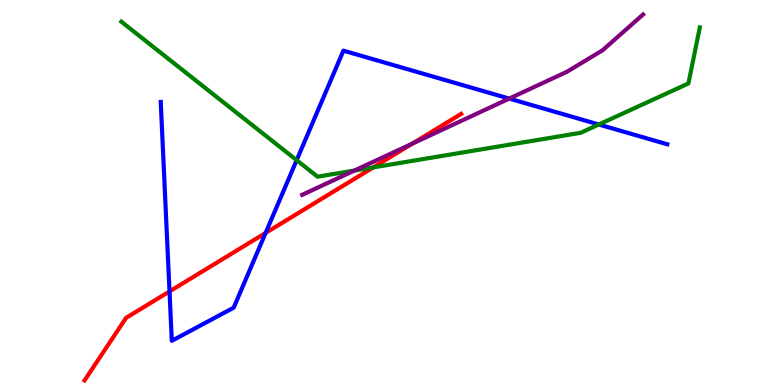[{'lines': ['blue', 'red'], 'intersections': [{'x': 2.19, 'y': 2.43}, {'x': 3.43, 'y': 3.95}]}, {'lines': ['green', 'red'], 'intersections': [{'x': 4.82, 'y': 5.65}]}, {'lines': ['purple', 'red'], 'intersections': [{'x': 5.32, 'y': 6.27}]}, {'lines': ['blue', 'green'], 'intersections': [{'x': 3.83, 'y': 5.84}, {'x': 7.73, 'y': 6.77}]}, {'lines': ['blue', 'purple'], 'intersections': [{'x': 6.57, 'y': 7.44}]}, {'lines': ['green', 'purple'], 'intersections': [{'x': 4.57, 'y': 5.57}]}]